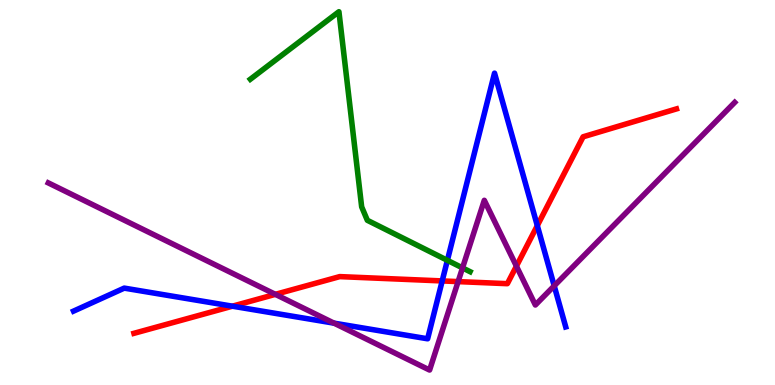[{'lines': ['blue', 'red'], 'intersections': [{'x': 3.0, 'y': 2.05}, {'x': 5.71, 'y': 2.7}, {'x': 6.93, 'y': 4.14}]}, {'lines': ['green', 'red'], 'intersections': []}, {'lines': ['purple', 'red'], 'intersections': [{'x': 3.55, 'y': 2.35}, {'x': 5.91, 'y': 2.69}, {'x': 6.66, 'y': 3.09}]}, {'lines': ['blue', 'green'], 'intersections': [{'x': 5.77, 'y': 3.24}]}, {'lines': ['blue', 'purple'], 'intersections': [{'x': 4.31, 'y': 1.61}, {'x': 7.15, 'y': 2.58}]}, {'lines': ['green', 'purple'], 'intersections': [{'x': 5.97, 'y': 3.04}]}]